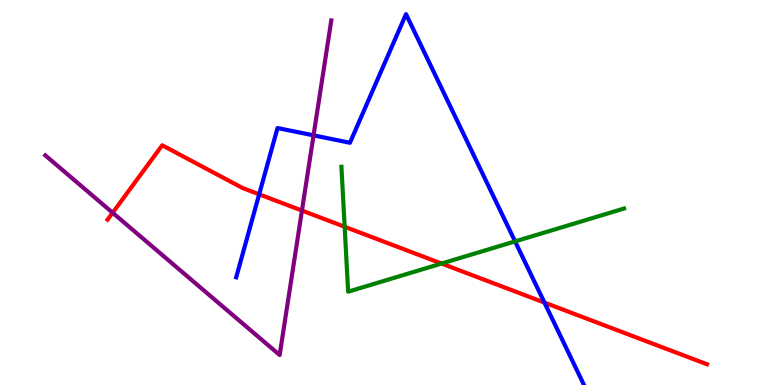[{'lines': ['blue', 'red'], 'intersections': [{'x': 3.34, 'y': 4.95}, {'x': 7.03, 'y': 2.14}]}, {'lines': ['green', 'red'], 'intersections': [{'x': 4.45, 'y': 4.11}, {'x': 5.7, 'y': 3.15}]}, {'lines': ['purple', 'red'], 'intersections': [{'x': 1.45, 'y': 4.47}, {'x': 3.9, 'y': 4.53}]}, {'lines': ['blue', 'green'], 'intersections': [{'x': 6.65, 'y': 3.73}]}, {'lines': ['blue', 'purple'], 'intersections': [{'x': 4.05, 'y': 6.48}]}, {'lines': ['green', 'purple'], 'intersections': []}]